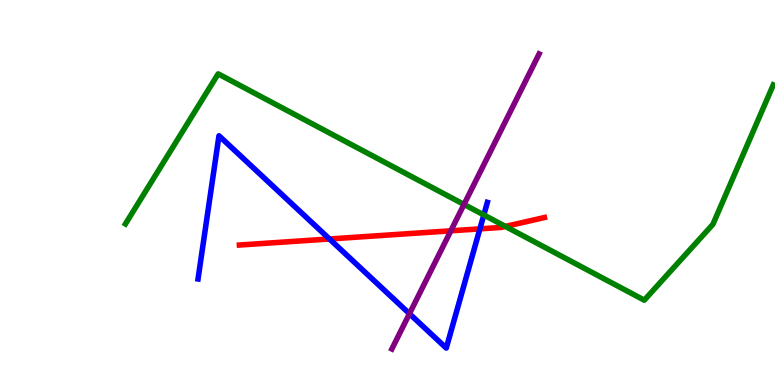[{'lines': ['blue', 'red'], 'intersections': [{'x': 4.25, 'y': 3.79}, {'x': 6.19, 'y': 4.06}]}, {'lines': ['green', 'red'], 'intersections': [{'x': 6.52, 'y': 4.12}]}, {'lines': ['purple', 'red'], 'intersections': [{'x': 5.82, 'y': 4.0}]}, {'lines': ['blue', 'green'], 'intersections': [{'x': 6.24, 'y': 4.42}]}, {'lines': ['blue', 'purple'], 'intersections': [{'x': 5.28, 'y': 1.85}]}, {'lines': ['green', 'purple'], 'intersections': [{'x': 5.99, 'y': 4.69}]}]